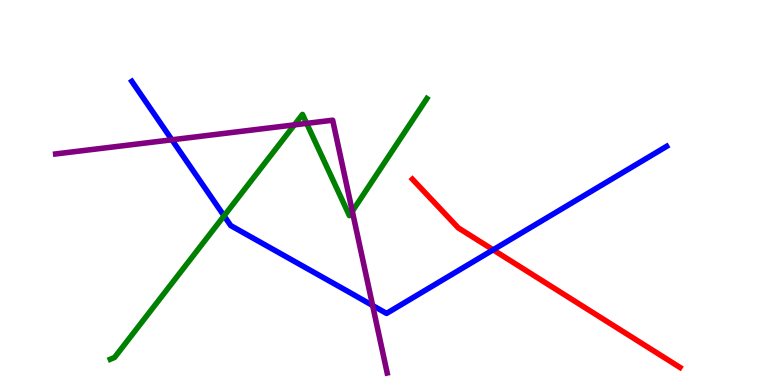[{'lines': ['blue', 'red'], 'intersections': [{'x': 6.36, 'y': 3.51}]}, {'lines': ['green', 'red'], 'intersections': []}, {'lines': ['purple', 'red'], 'intersections': []}, {'lines': ['blue', 'green'], 'intersections': [{'x': 2.89, 'y': 4.39}]}, {'lines': ['blue', 'purple'], 'intersections': [{'x': 2.22, 'y': 6.37}, {'x': 4.81, 'y': 2.07}]}, {'lines': ['green', 'purple'], 'intersections': [{'x': 3.8, 'y': 6.76}, {'x': 3.96, 'y': 6.8}, {'x': 4.55, 'y': 4.51}]}]